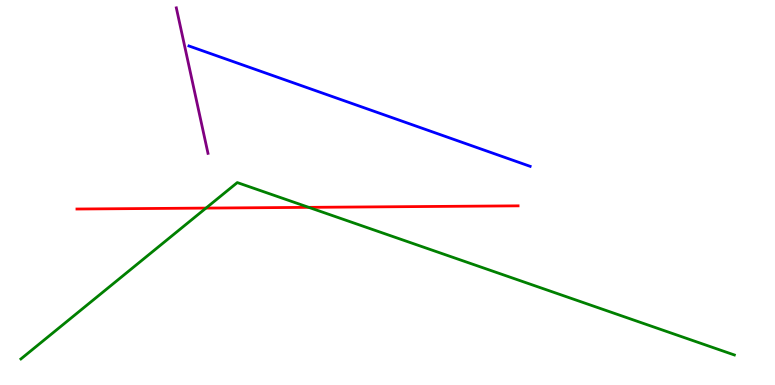[{'lines': ['blue', 'red'], 'intersections': []}, {'lines': ['green', 'red'], 'intersections': [{'x': 2.66, 'y': 4.6}, {'x': 3.98, 'y': 4.61}]}, {'lines': ['purple', 'red'], 'intersections': []}, {'lines': ['blue', 'green'], 'intersections': []}, {'lines': ['blue', 'purple'], 'intersections': []}, {'lines': ['green', 'purple'], 'intersections': []}]